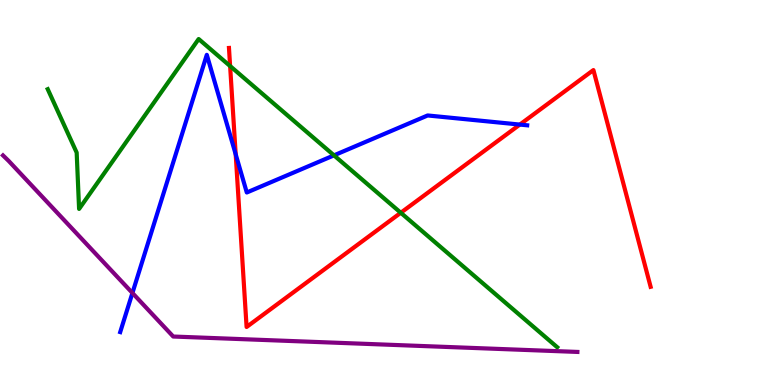[{'lines': ['blue', 'red'], 'intersections': [{'x': 3.04, 'y': 5.99}, {'x': 6.71, 'y': 6.76}]}, {'lines': ['green', 'red'], 'intersections': [{'x': 2.97, 'y': 8.28}, {'x': 5.17, 'y': 4.47}]}, {'lines': ['purple', 'red'], 'intersections': []}, {'lines': ['blue', 'green'], 'intersections': [{'x': 4.31, 'y': 5.96}]}, {'lines': ['blue', 'purple'], 'intersections': [{'x': 1.71, 'y': 2.39}]}, {'lines': ['green', 'purple'], 'intersections': []}]